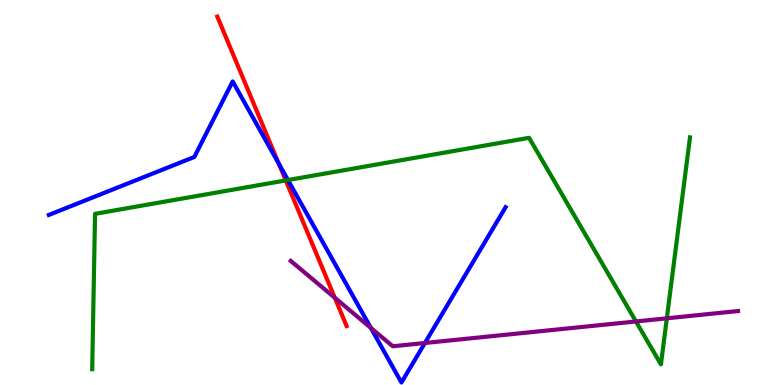[{'lines': ['blue', 'red'], 'intersections': [{'x': 3.6, 'y': 5.75}]}, {'lines': ['green', 'red'], 'intersections': [{'x': 3.69, 'y': 5.31}]}, {'lines': ['purple', 'red'], 'intersections': [{'x': 4.32, 'y': 2.27}]}, {'lines': ['blue', 'green'], 'intersections': [{'x': 3.72, 'y': 5.32}]}, {'lines': ['blue', 'purple'], 'intersections': [{'x': 4.79, 'y': 1.48}, {'x': 5.48, 'y': 1.09}]}, {'lines': ['green', 'purple'], 'intersections': [{'x': 8.21, 'y': 1.65}, {'x': 8.6, 'y': 1.73}]}]